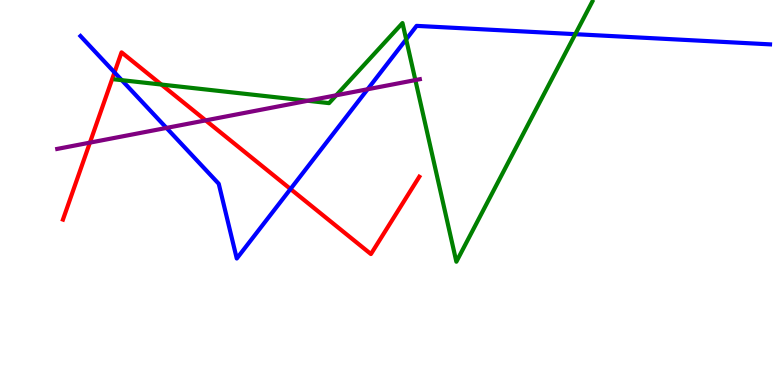[{'lines': ['blue', 'red'], 'intersections': [{'x': 1.48, 'y': 8.12}, {'x': 3.75, 'y': 5.09}]}, {'lines': ['green', 'red'], 'intersections': [{'x': 2.08, 'y': 7.8}]}, {'lines': ['purple', 'red'], 'intersections': [{'x': 1.16, 'y': 6.3}, {'x': 2.65, 'y': 6.87}]}, {'lines': ['blue', 'green'], 'intersections': [{'x': 1.57, 'y': 7.92}, {'x': 5.24, 'y': 8.98}, {'x': 7.42, 'y': 9.11}]}, {'lines': ['blue', 'purple'], 'intersections': [{'x': 2.15, 'y': 6.68}, {'x': 4.74, 'y': 7.68}]}, {'lines': ['green', 'purple'], 'intersections': [{'x': 3.97, 'y': 7.38}, {'x': 4.34, 'y': 7.52}, {'x': 5.36, 'y': 7.92}]}]